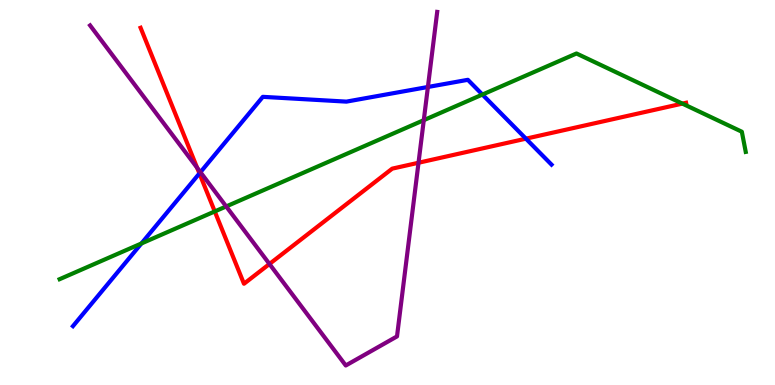[{'lines': ['blue', 'red'], 'intersections': [{'x': 2.57, 'y': 5.5}, {'x': 6.79, 'y': 6.4}]}, {'lines': ['green', 'red'], 'intersections': [{'x': 2.77, 'y': 4.51}, {'x': 8.8, 'y': 7.31}]}, {'lines': ['purple', 'red'], 'intersections': [{'x': 2.54, 'y': 5.64}, {'x': 3.48, 'y': 3.14}, {'x': 5.4, 'y': 5.77}]}, {'lines': ['blue', 'green'], 'intersections': [{'x': 1.82, 'y': 3.68}, {'x': 6.22, 'y': 7.54}]}, {'lines': ['blue', 'purple'], 'intersections': [{'x': 2.59, 'y': 5.53}, {'x': 5.52, 'y': 7.74}]}, {'lines': ['green', 'purple'], 'intersections': [{'x': 2.92, 'y': 4.64}, {'x': 5.47, 'y': 6.88}]}]